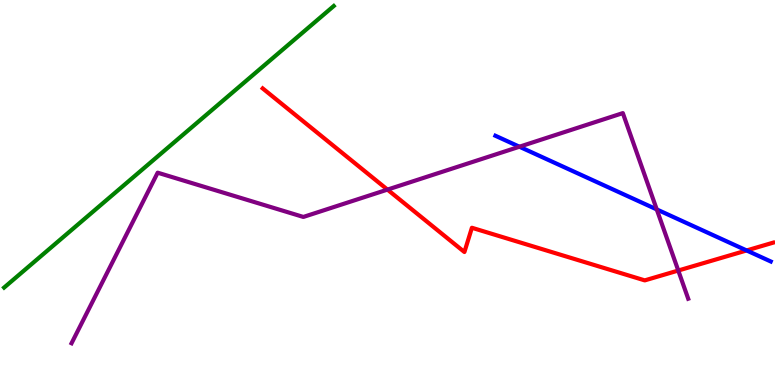[{'lines': ['blue', 'red'], 'intersections': [{'x': 9.63, 'y': 3.49}]}, {'lines': ['green', 'red'], 'intersections': []}, {'lines': ['purple', 'red'], 'intersections': [{'x': 5.0, 'y': 5.08}, {'x': 8.75, 'y': 2.97}]}, {'lines': ['blue', 'green'], 'intersections': []}, {'lines': ['blue', 'purple'], 'intersections': [{'x': 6.7, 'y': 6.19}, {'x': 8.47, 'y': 4.56}]}, {'lines': ['green', 'purple'], 'intersections': []}]